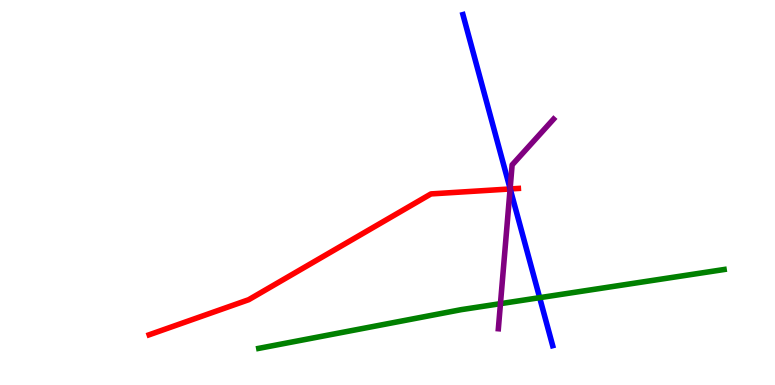[{'lines': ['blue', 'red'], 'intersections': [{'x': 6.58, 'y': 5.09}]}, {'lines': ['green', 'red'], 'intersections': []}, {'lines': ['purple', 'red'], 'intersections': [{'x': 6.58, 'y': 5.09}]}, {'lines': ['blue', 'green'], 'intersections': [{'x': 6.96, 'y': 2.27}]}, {'lines': ['blue', 'purple'], 'intersections': [{'x': 6.58, 'y': 5.1}]}, {'lines': ['green', 'purple'], 'intersections': [{'x': 6.46, 'y': 2.11}]}]